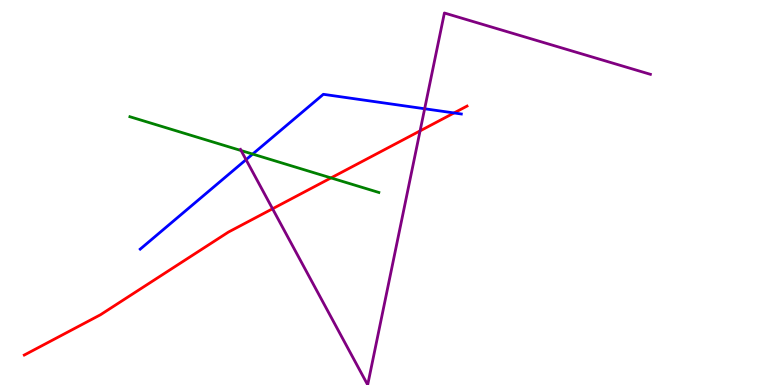[{'lines': ['blue', 'red'], 'intersections': [{'x': 5.86, 'y': 7.07}]}, {'lines': ['green', 'red'], 'intersections': [{'x': 4.27, 'y': 5.38}]}, {'lines': ['purple', 'red'], 'intersections': [{'x': 3.52, 'y': 4.58}, {'x': 5.42, 'y': 6.6}]}, {'lines': ['blue', 'green'], 'intersections': [{'x': 3.26, 'y': 6.0}]}, {'lines': ['blue', 'purple'], 'intersections': [{'x': 3.17, 'y': 5.85}, {'x': 5.48, 'y': 7.18}]}, {'lines': ['green', 'purple'], 'intersections': [{'x': 3.11, 'y': 6.09}]}]